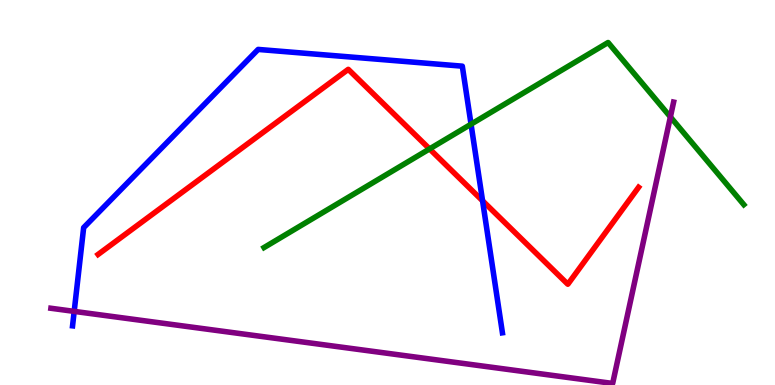[{'lines': ['blue', 'red'], 'intersections': [{'x': 6.23, 'y': 4.78}]}, {'lines': ['green', 'red'], 'intersections': [{'x': 5.54, 'y': 6.13}]}, {'lines': ['purple', 'red'], 'intersections': []}, {'lines': ['blue', 'green'], 'intersections': [{'x': 6.08, 'y': 6.77}]}, {'lines': ['blue', 'purple'], 'intersections': [{'x': 0.957, 'y': 1.91}]}, {'lines': ['green', 'purple'], 'intersections': [{'x': 8.65, 'y': 6.96}]}]